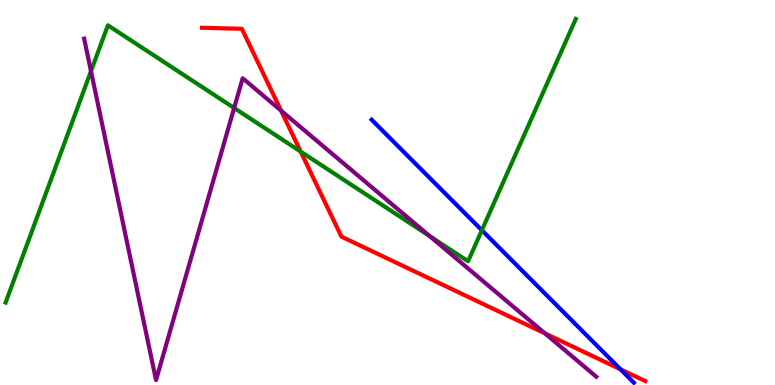[{'lines': ['blue', 'red'], 'intersections': [{'x': 8.01, 'y': 0.407}]}, {'lines': ['green', 'red'], 'intersections': [{'x': 3.88, 'y': 6.06}]}, {'lines': ['purple', 'red'], 'intersections': [{'x': 3.63, 'y': 7.13}, {'x': 7.03, 'y': 1.34}]}, {'lines': ['blue', 'green'], 'intersections': [{'x': 6.22, 'y': 4.02}]}, {'lines': ['blue', 'purple'], 'intersections': []}, {'lines': ['green', 'purple'], 'intersections': [{'x': 1.17, 'y': 8.15}, {'x': 3.02, 'y': 7.19}, {'x': 5.55, 'y': 3.86}]}]